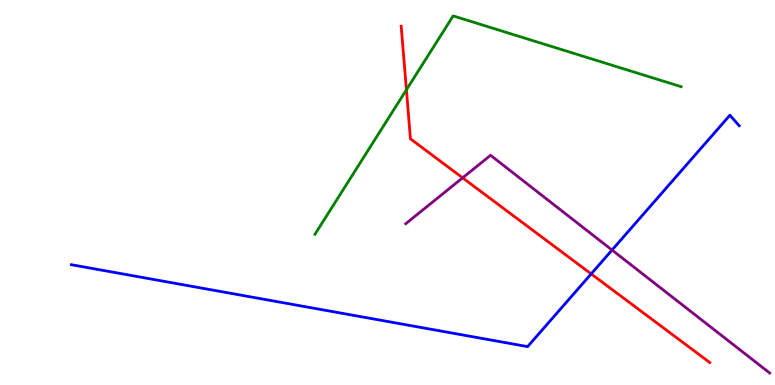[{'lines': ['blue', 'red'], 'intersections': [{'x': 7.63, 'y': 2.89}]}, {'lines': ['green', 'red'], 'intersections': [{'x': 5.24, 'y': 7.67}]}, {'lines': ['purple', 'red'], 'intersections': [{'x': 5.97, 'y': 5.38}]}, {'lines': ['blue', 'green'], 'intersections': []}, {'lines': ['blue', 'purple'], 'intersections': [{'x': 7.9, 'y': 3.51}]}, {'lines': ['green', 'purple'], 'intersections': []}]